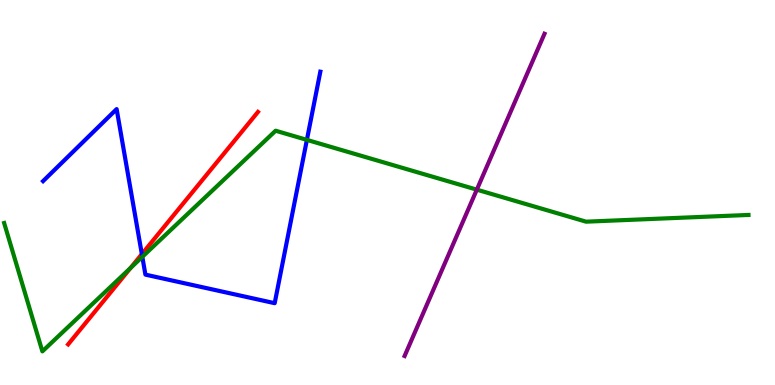[{'lines': ['blue', 'red'], 'intersections': [{'x': 1.83, 'y': 3.4}]}, {'lines': ['green', 'red'], 'intersections': [{'x': 1.68, 'y': 3.04}]}, {'lines': ['purple', 'red'], 'intersections': []}, {'lines': ['blue', 'green'], 'intersections': [{'x': 1.84, 'y': 3.33}, {'x': 3.96, 'y': 6.37}]}, {'lines': ['blue', 'purple'], 'intersections': []}, {'lines': ['green', 'purple'], 'intersections': [{'x': 6.15, 'y': 5.07}]}]